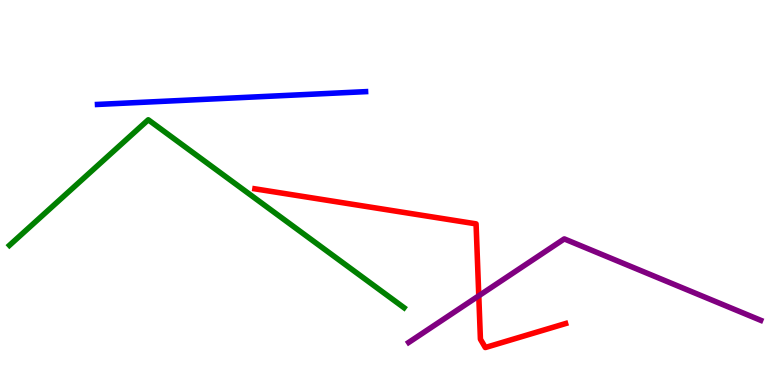[{'lines': ['blue', 'red'], 'intersections': []}, {'lines': ['green', 'red'], 'intersections': []}, {'lines': ['purple', 'red'], 'intersections': [{'x': 6.18, 'y': 2.32}]}, {'lines': ['blue', 'green'], 'intersections': []}, {'lines': ['blue', 'purple'], 'intersections': []}, {'lines': ['green', 'purple'], 'intersections': []}]